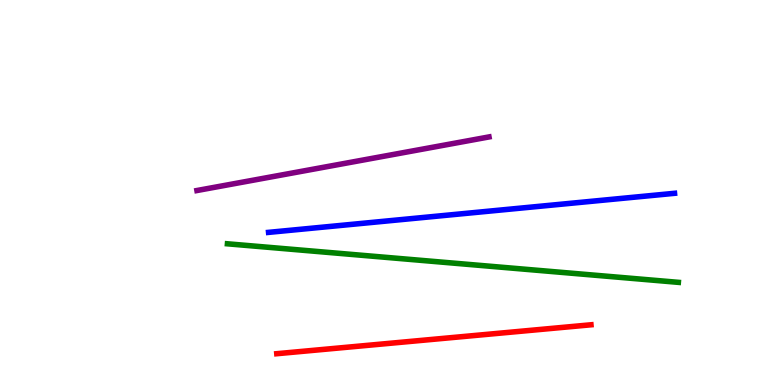[{'lines': ['blue', 'red'], 'intersections': []}, {'lines': ['green', 'red'], 'intersections': []}, {'lines': ['purple', 'red'], 'intersections': []}, {'lines': ['blue', 'green'], 'intersections': []}, {'lines': ['blue', 'purple'], 'intersections': []}, {'lines': ['green', 'purple'], 'intersections': []}]